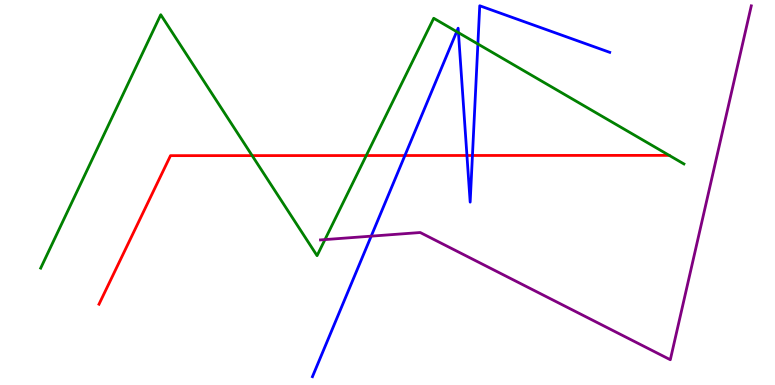[{'lines': ['blue', 'red'], 'intersections': [{'x': 5.22, 'y': 5.96}, {'x': 6.03, 'y': 5.96}, {'x': 6.1, 'y': 5.96}]}, {'lines': ['green', 'red'], 'intersections': [{'x': 3.25, 'y': 5.96}, {'x': 4.73, 'y': 5.96}]}, {'lines': ['purple', 'red'], 'intersections': []}, {'lines': ['blue', 'green'], 'intersections': [{'x': 5.89, 'y': 9.18}, {'x': 5.92, 'y': 9.15}, {'x': 6.17, 'y': 8.86}]}, {'lines': ['blue', 'purple'], 'intersections': [{'x': 4.79, 'y': 3.87}]}, {'lines': ['green', 'purple'], 'intersections': [{'x': 4.19, 'y': 3.78}]}]